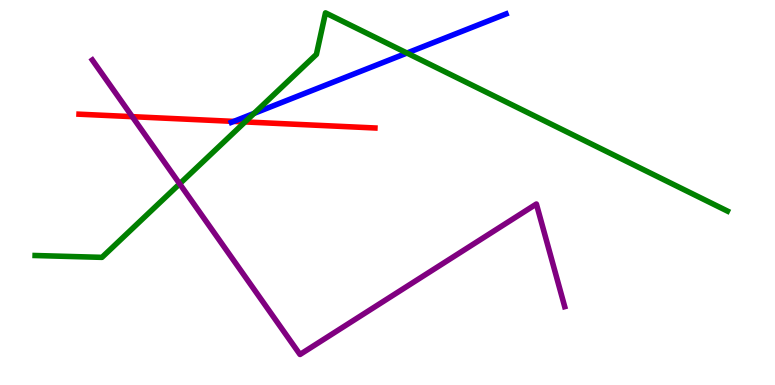[{'lines': ['blue', 'red'], 'intersections': [{'x': 3.02, 'y': 6.85}]}, {'lines': ['green', 'red'], 'intersections': [{'x': 3.16, 'y': 6.83}]}, {'lines': ['purple', 'red'], 'intersections': [{'x': 1.71, 'y': 6.97}]}, {'lines': ['blue', 'green'], 'intersections': [{'x': 3.28, 'y': 7.06}, {'x': 5.25, 'y': 8.62}]}, {'lines': ['blue', 'purple'], 'intersections': []}, {'lines': ['green', 'purple'], 'intersections': [{'x': 2.32, 'y': 5.23}]}]